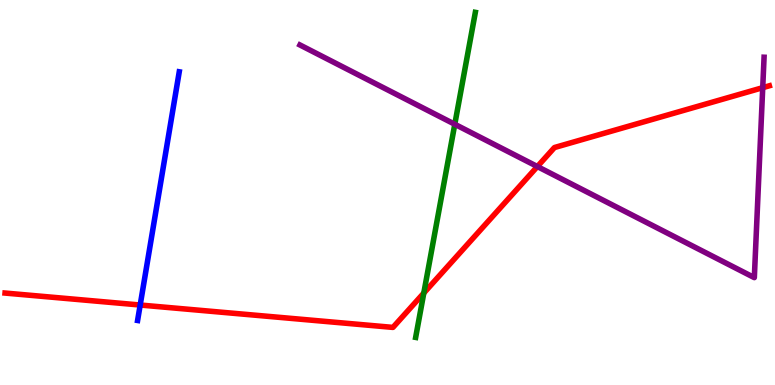[{'lines': ['blue', 'red'], 'intersections': [{'x': 1.81, 'y': 2.08}]}, {'lines': ['green', 'red'], 'intersections': [{'x': 5.47, 'y': 2.39}]}, {'lines': ['purple', 'red'], 'intersections': [{'x': 6.93, 'y': 5.67}, {'x': 9.84, 'y': 7.72}]}, {'lines': ['blue', 'green'], 'intersections': []}, {'lines': ['blue', 'purple'], 'intersections': []}, {'lines': ['green', 'purple'], 'intersections': [{'x': 5.87, 'y': 6.77}]}]